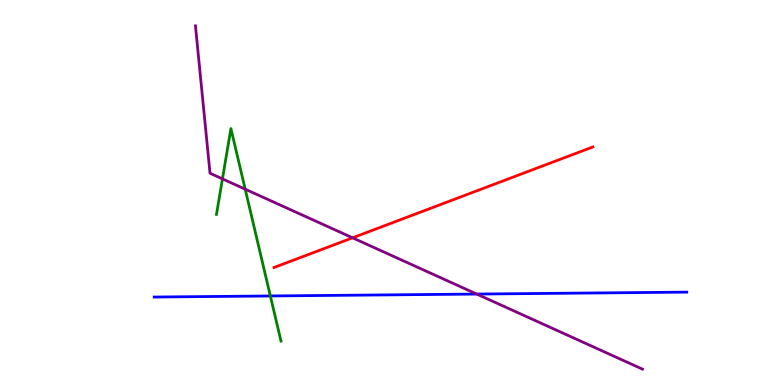[{'lines': ['blue', 'red'], 'intersections': []}, {'lines': ['green', 'red'], 'intersections': []}, {'lines': ['purple', 'red'], 'intersections': [{'x': 4.55, 'y': 3.82}]}, {'lines': ['blue', 'green'], 'intersections': [{'x': 3.49, 'y': 2.31}]}, {'lines': ['blue', 'purple'], 'intersections': [{'x': 6.15, 'y': 2.36}]}, {'lines': ['green', 'purple'], 'intersections': [{'x': 2.87, 'y': 5.35}, {'x': 3.16, 'y': 5.09}]}]